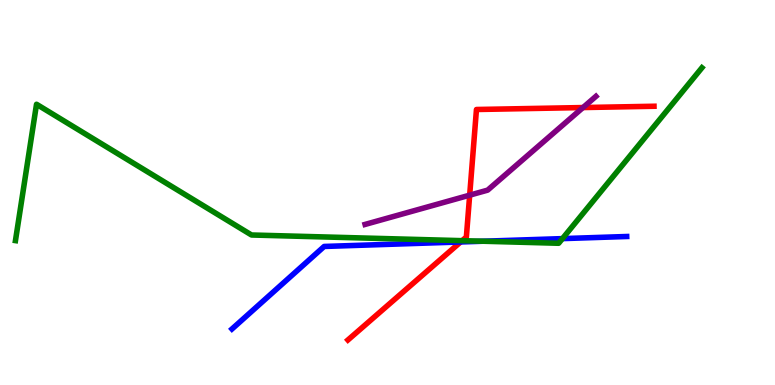[{'lines': ['blue', 'red'], 'intersections': [{'x': 5.94, 'y': 3.72}]}, {'lines': ['green', 'red'], 'intersections': [{'x': 5.96, 'y': 3.75}]}, {'lines': ['purple', 'red'], 'intersections': [{'x': 6.06, 'y': 4.93}, {'x': 7.52, 'y': 7.21}]}, {'lines': ['blue', 'green'], 'intersections': [{'x': 6.23, 'y': 3.73}, {'x': 7.26, 'y': 3.8}]}, {'lines': ['blue', 'purple'], 'intersections': []}, {'lines': ['green', 'purple'], 'intersections': []}]